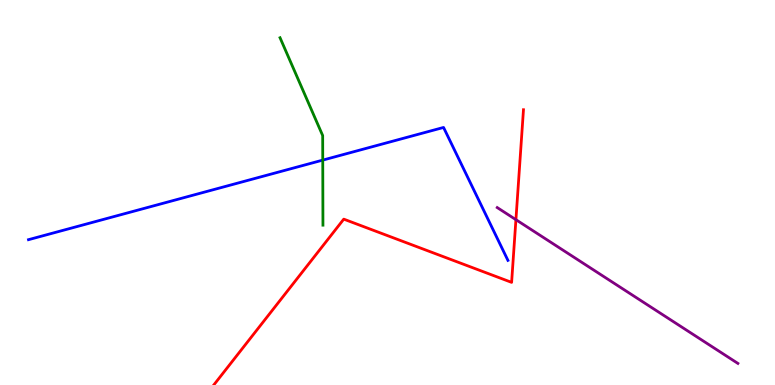[{'lines': ['blue', 'red'], 'intersections': []}, {'lines': ['green', 'red'], 'intersections': []}, {'lines': ['purple', 'red'], 'intersections': [{'x': 6.66, 'y': 4.29}]}, {'lines': ['blue', 'green'], 'intersections': [{'x': 4.16, 'y': 5.84}]}, {'lines': ['blue', 'purple'], 'intersections': []}, {'lines': ['green', 'purple'], 'intersections': []}]